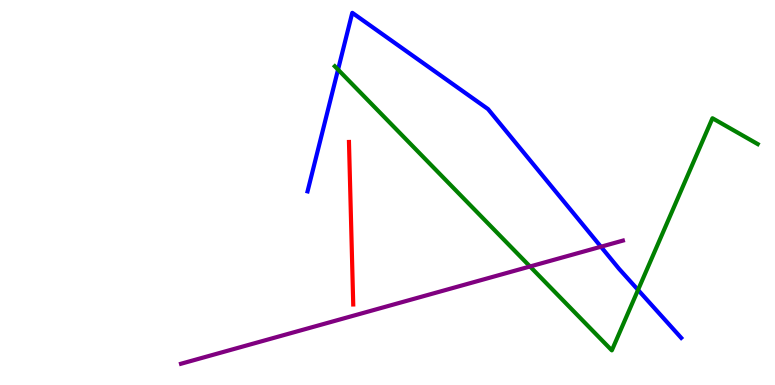[{'lines': ['blue', 'red'], 'intersections': []}, {'lines': ['green', 'red'], 'intersections': []}, {'lines': ['purple', 'red'], 'intersections': []}, {'lines': ['blue', 'green'], 'intersections': [{'x': 4.36, 'y': 8.19}, {'x': 8.23, 'y': 2.47}]}, {'lines': ['blue', 'purple'], 'intersections': [{'x': 7.75, 'y': 3.59}]}, {'lines': ['green', 'purple'], 'intersections': [{'x': 6.84, 'y': 3.08}]}]